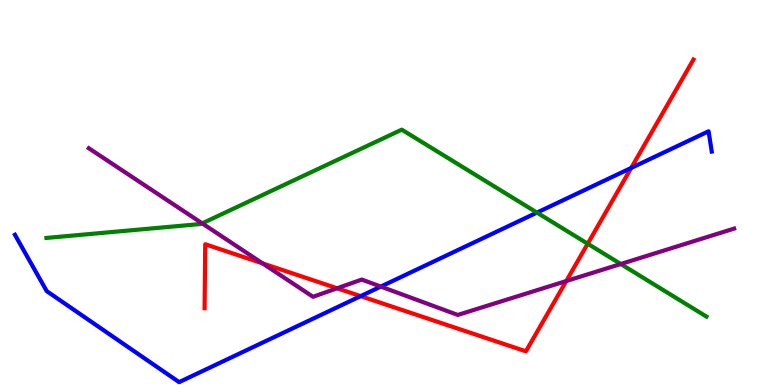[{'lines': ['blue', 'red'], 'intersections': [{'x': 4.65, 'y': 2.31}, {'x': 8.14, 'y': 5.64}]}, {'lines': ['green', 'red'], 'intersections': [{'x': 7.58, 'y': 3.67}]}, {'lines': ['purple', 'red'], 'intersections': [{'x': 3.39, 'y': 3.16}, {'x': 4.35, 'y': 2.51}, {'x': 7.31, 'y': 2.7}]}, {'lines': ['blue', 'green'], 'intersections': [{'x': 6.93, 'y': 4.48}]}, {'lines': ['blue', 'purple'], 'intersections': [{'x': 4.91, 'y': 2.56}]}, {'lines': ['green', 'purple'], 'intersections': [{'x': 2.61, 'y': 4.2}, {'x': 8.01, 'y': 3.14}]}]